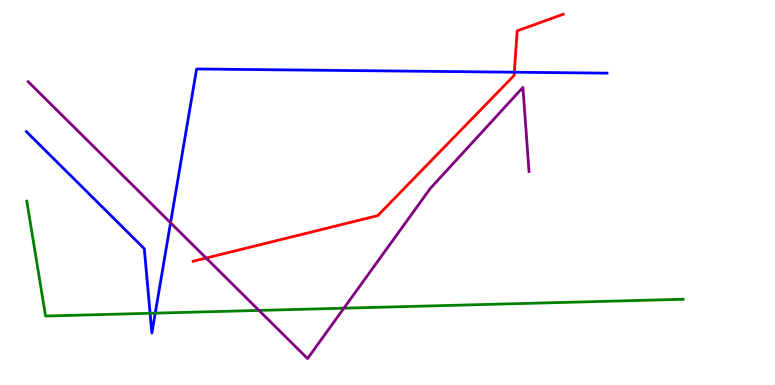[{'lines': ['blue', 'red'], 'intersections': [{'x': 6.64, 'y': 8.12}]}, {'lines': ['green', 'red'], 'intersections': []}, {'lines': ['purple', 'red'], 'intersections': [{'x': 2.66, 'y': 3.3}]}, {'lines': ['blue', 'green'], 'intersections': [{'x': 1.94, 'y': 1.86}, {'x': 2.0, 'y': 1.87}]}, {'lines': ['blue', 'purple'], 'intersections': [{'x': 2.2, 'y': 4.21}]}, {'lines': ['green', 'purple'], 'intersections': [{'x': 3.34, 'y': 1.94}, {'x': 4.44, 'y': 2.0}]}]